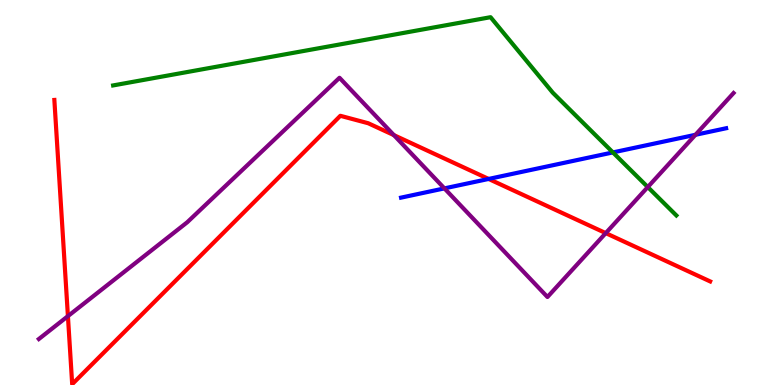[{'lines': ['blue', 'red'], 'intersections': [{'x': 6.3, 'y': 5.35}]}, {'lines': ['green', 'red'], 'intersections': []}, {'lines': ['purple', 'red'], 'intersections': [{'x': 0.876, 'y': 1.79}, {'x': 5.08, 'y': 6.49}, {'x': 7.82, 'y': 3.94}]}, {'lines': ['blue', 'green'], 'intersections': [{'x': 7.91, 'y': 6.04}]}, {'lines': ['blue', 'purple'], 'intersections': [{'x': 5.73, 'y': 5.11}, {'x': 8.97, 'y': 6.5}]}, {'lines': ['green', 'purple'], 'intersections': [{'x': 8.36, 'y': 5.14}]}]